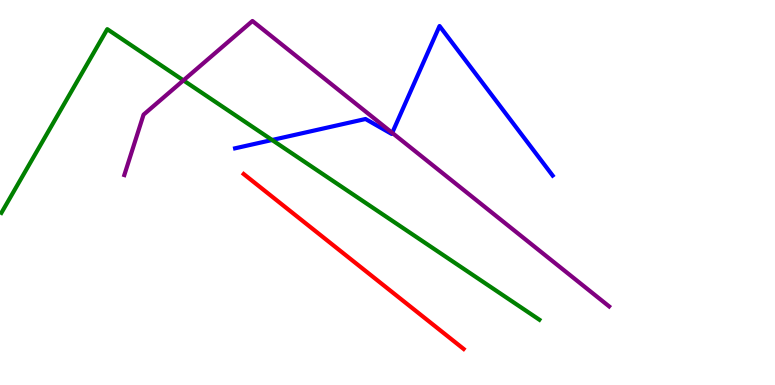[{'lines': ['blue', 'red'], 'intersections': []}, {'lines': ['green', 'red'], 'intersections': []}, {'lines': ['purple', 'red'], 'intersections': []}, {'lines': ['blue', 'green'], 'intersections': [{'x': 3.51, 'y': 6.36}]}, {'lines': ['blue', 'purple'], 'intersections': [{'x': 5.06, 'y': 6.55}]}, {'lines': ['green', 'purple'], 'intersections': [{'x': 2.37, 'y': 7.91}]}]